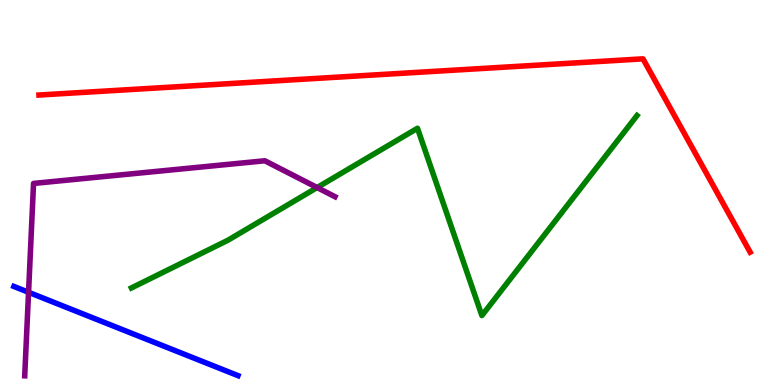[{'lines': ['blue', 'red'], 'intersections': []}, {'lines': ['green', 'red'], 'intersections': []}, {'lines': ['purple', 'red'], 'intersections': []}, {'lines': ['blue', 'green'], 'intersections': []}, {'lines': ['blue', 'purple'], 'intersections': [{'x': 0.368, 'y': 2.41}]}, {'lines': ['green', 'purple'], 'intersections': [{'x': 4.09, 'y': 5.13}]}]